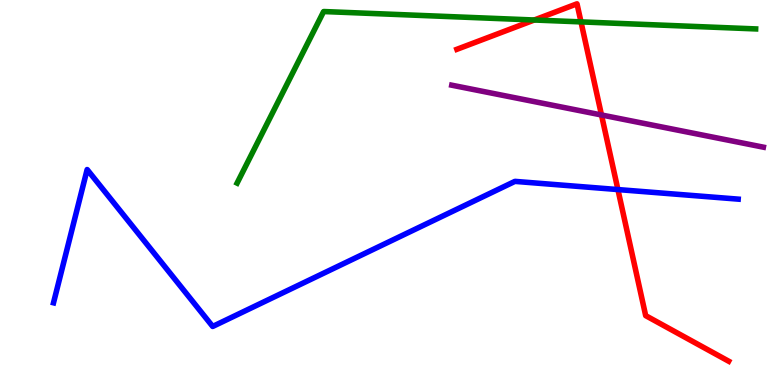[{'lines': ['blue', 'red'], 'intersections': [{'x': 7.97, 'y': 5.08}]}, {'lines': ['green', 'red'], 'intersections': [{'x': 6.89, 'y': 9.48}, {'x': 7.5, 'y': 9.43}]}, {'lines': ['purple', 'red'], 'intersections': [{'x': 7.76, 'y': 7.01}]}, {'lines': ['blue', 'green'], 'intersections': []}, {'lines': ['blue', 'purple'], 'intersections': []}, {'lines': ['green', 'purple'], 'intersections': []}]